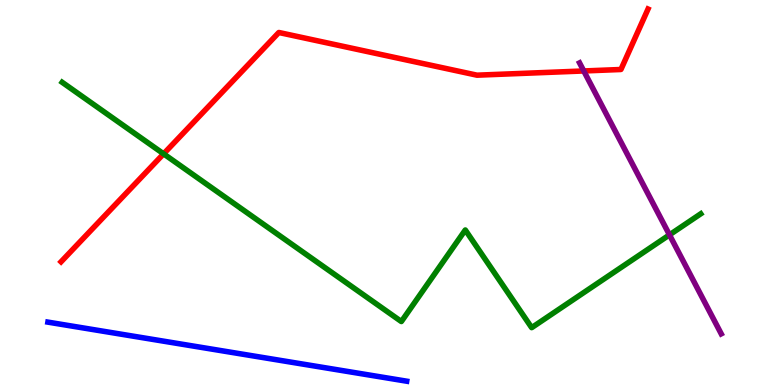[{'lines': ['blue', 'red'], 'intersections': []}, {'lines': ['green', 'red'], 'intersections': [{'x': 2.11, 'y': 6.0}]}, {'lines': ['purple', 'red'], 'intersections': [{'x': 7.53, 'y': 8.16}]}, {'lines': ['blue', 'green'], 'intersections': []}, {'lines': ['blue', 'purple'], 'intersections': []}, {'lines': ['green', 'purple'], 'intersections': [{'x': 8.64, 'y': 3.9}]}]